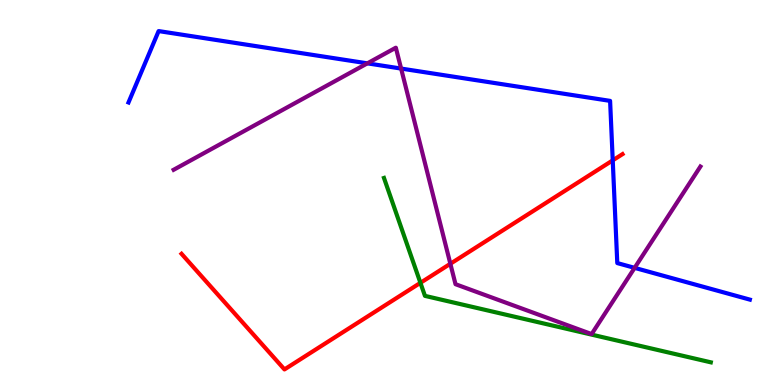[{'lines': ['blue', 'red'], 'intersections': [{'x': 7.91, 'y': 5.83}]}, {'lines': ['green', 'red'], 'intersections': [{'x': 5.42, 'y': 2.65}]}, {'lines': ['purple', 'red'], 'intersections': [{'x': 5.81, 'y': 3.15}]}, {'lines': ['blue', 'green'], 'intersections': []}, {'lines': ['blue', 'purple'], 'intersections': [{'x': 4.74, 'y': 8.35}, {'x': 5.18, 'y': 8.22}, {'x': 8.19, 'y': 3.04}]}, {'lines': ['green', 'purple'], 'intersections': []}]